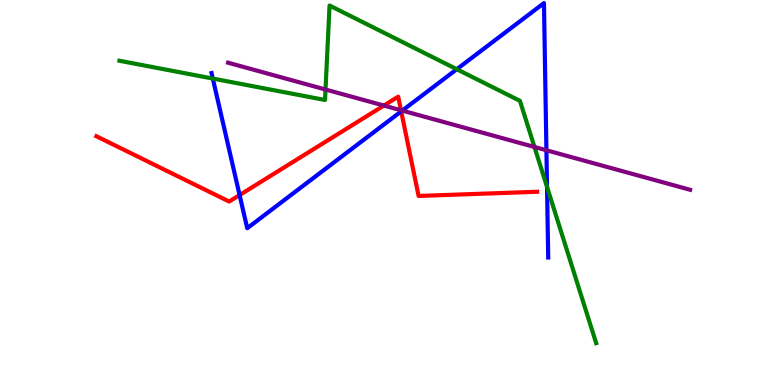[{'lines': ['blue', 'red'], 'intersections': [{'x': 3.09, 'y': 4.93}, {'x': 5.18, 'y': 7.11}]}, {'lines': ['green', 'red'], 'intersections': []}, {'lines': ['purple', 'red'], 'intersections': [{'x': 4.95, 'y': 7.26}, {'x': 5.17, 'y': 7.14}]}, {'lines': ['blue', 'green'], 'intersections': [{'x': 2.75, 'y': 7.96}, {'x': 5.89, 'y': 8.2}, {'x': 7.06, 'y': 5.15}]}, {'lines': ['blue', 'purple'], 'intersections': [{'x': 5.19, 'y': 7.13}, {'x': 7.05, 'y': 6.1}]}, {'lines': ['green', 'purple'], 'intersections': [{'x': 4.2, 'y': 7.68}, {'x': 6.9, 'y': 6.18}]}]